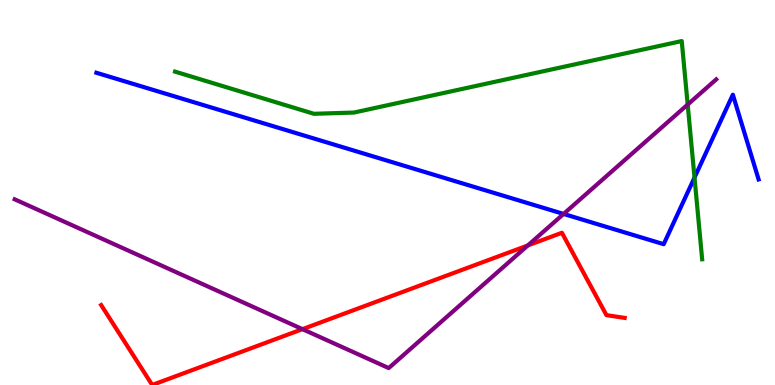[{'lines': ['blue', 'red'], 'intersections': []}, {'lines': ['green', 'red'], 'intersections': []}, {'lines': ['purple', 'red'], 'intersections': [{'x': 3.9, 'y': 1.45}, {'x': 6.81, 'y': 3.63}]}, {'lines': ['blue', 'green'], 'intersections': [{'x': 8.96, 'y': 5.39}]}, {'lines': ['blue', 'purple'], 'intersections': [{'x': 7.27, 'y': 4.44}]}, {'lines': ['green', 'purple'], 'intersections': [{'x': 8.87, 'y': 7.28}]}]